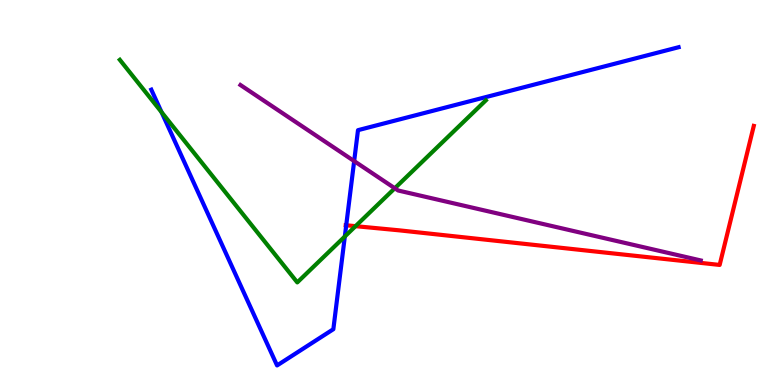[{'lines': ['blue', 'red'], 'intersections': [{'x': 4.47, 'y': 4.15}]}, {'lines': ['green', 'red'], 'intersections': [{'x': 4.59, 'y': 4.13}]}, {'lines': ['purple', 'red'], 'intersections': []}, {'lines': ['blue', 'green'], 'intersections': [{'x': 2.08, 'y': 7.09}, {'x': 4.45, 'y': 3.86}]}, {'lines': ['blue', 'purple'], 'intersections': [{'x': 4.57, 'y': 5.82}]}, {'lines': ['green', 'purple'], 'intersections': [{'x': 5.09, 'y': 5.11}]}]